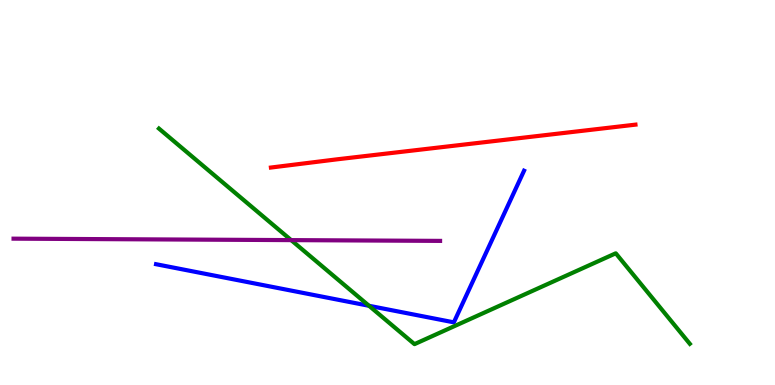[{'lines': ['blue', 'red'], 'intersections': []}, {'lines': ['green', 'red'], 'intersections': []}, {'lines': ['purple', 'red'], 'intersections': []}, {'lines': ['blue', 'green'], 'intersections': [{'x': 4.76, 'y': 2.06}]}, {'lines': ['blue', 'purple'], 'intersections': []}, {'lines': ['green', 'purple'], 'intersections': [{'x': 3.76, 'y': 3.76}]}]